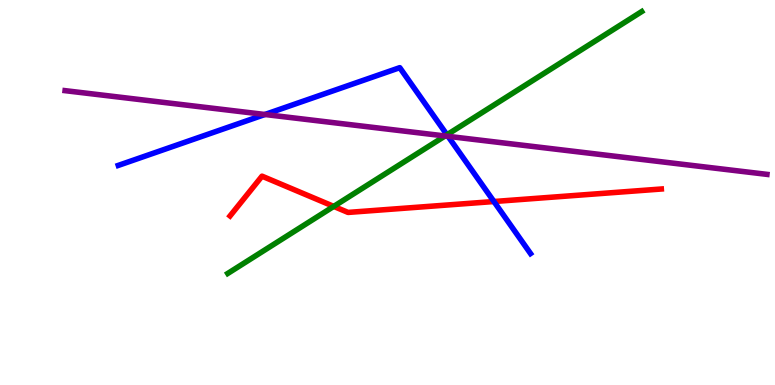[{'lines': ['blue', 'red'], 'intersections': [{'x': 6.37, 'y': 4.77}]}, {'lines': ['green', 'red'], 'intersections': [{'x': 4.31, 'y': 4.64}]}, {'lines': ['purple', 'red'], 'intersections': []}, {'lines': ['blue', 'green'], 'intersections': [{'x': 5.77, 'y': 6.5}]}, {'lines': ['blue', 'purple'], 'intersections': [{'x': 3.42, 'y': 7.03}, {'x': 5.78, 'y': 6.46}]}, {'lines': ['green', 'purple'], 'intersections': [{'x': 5.74, 'y': 6.47}]}]